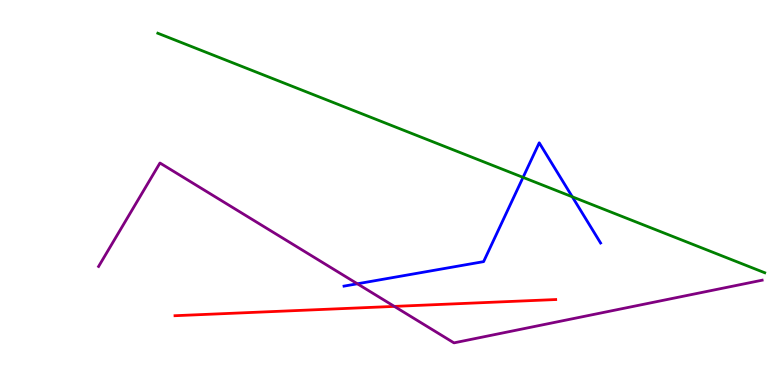[{'lines': ['blue', 'red'], 'intersections': []}, {'lines': ['green', 'red'], 'intersections': []}, {'lines': ['purple', 'red'], 'intersections': [{'x': 5.09, 'y': 2.04}]}, {'lines': ['blue', 'green'], 'intersections': [{'x': 6.75, 'y': 5.39}, {'x': 7.38, 'y': 4.89}]}, {'lines': ['blue', 'purple'], 'intersections': [{'x': 4.61, 'y': 2.63}]}, {'lines': ['green', 'purple'], 'intersections': []}]